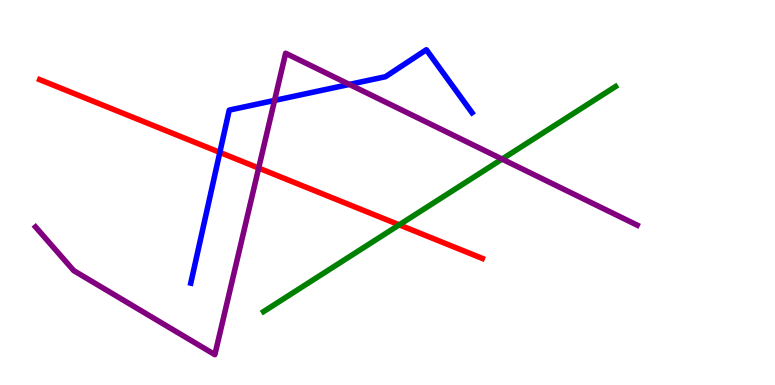[{'lines': ['blue', 'red'], 'intersections': [{'x': 2.84, 'y': 6.04}]}, {'lines': ['green', 'red'], 'intersections': [{'x': 5.15, 'y': 4.16}]}, {'lines': ['purple', 'red'], 'intersections': [{'x': 3.34, 'y': 5.63}]}, {'lines': ['blue', 'green'], 'intersections': []}, {'lines': ['blue', 'purple'], 'intersections': [{'x': 3.54, 'y': 7.39}, {'x': 4.51, 'y': 7.81}]}, {'lines': ['green', 'purple'], 'intersections': [{'x': 6.48, 'y': 5.87}]}]